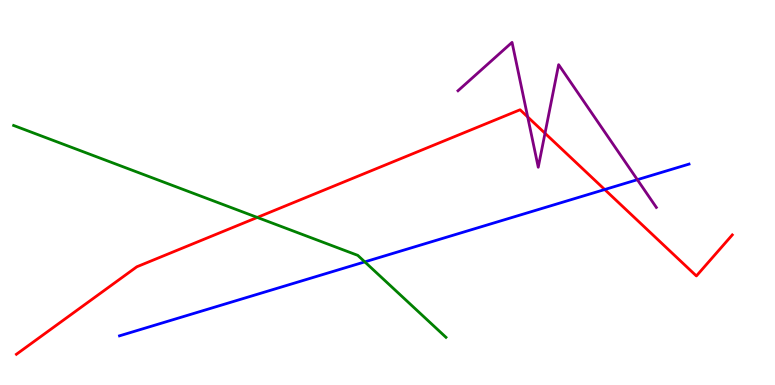[{'lines': ['blue', 'red'], 'intersections': [{'x': 7.8, 'y': 5.08}]}, {'lines': ['green', 'red'], 'intersections': [{'x': 3.32, 'y': 4.35}]}, {'lines': ['purple', 'red'], 'intersections': [{'x': 6.81, 'y': 6.96}, {'x': 7.03, 'y': 6.54}]}, {'lines': ['blue', 'green'], 'intersections': [{'x': 4.71, 'y': 3.2}]}, {'lines': ['blue', 'purple'], 'intersections': [{'x': 8.22, 'y': 5.33}]}, {'lines': ['green', 'purple'], 'intersections': []}]